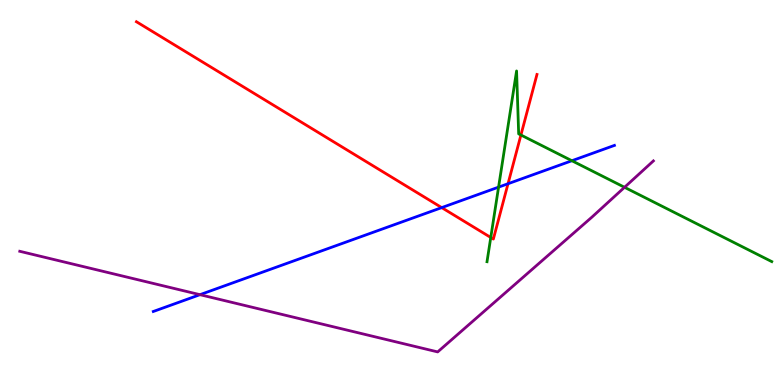[{'lines': ['blue', 'red'], 'intersections': [{'x': 5.7, 'y': 4.61}, {'x': 6.56, 'y': 5.23}]}, {'lines': ['green', 'red'], 'intersections': [{'x': 6.33, 'y': 3.83}, {'x': 6.72, 'y': 6.49}]}, {'lines': ['purple', 'red'], 'intersections': []}, {'lines': ['blue', 'green'], 'intersections': [{'x': 6.43, 'y': 5.14}, {'x': 7.38, 'y': 5.83}]}, {'lines': ['blue', 'purple'], 'intersections': [{'x': 2.58, 'y': 2.35}]}, {'lines': ['green', 'purple'], 'intersections': [{'x': 8.06, 'y': 5.14}]}]